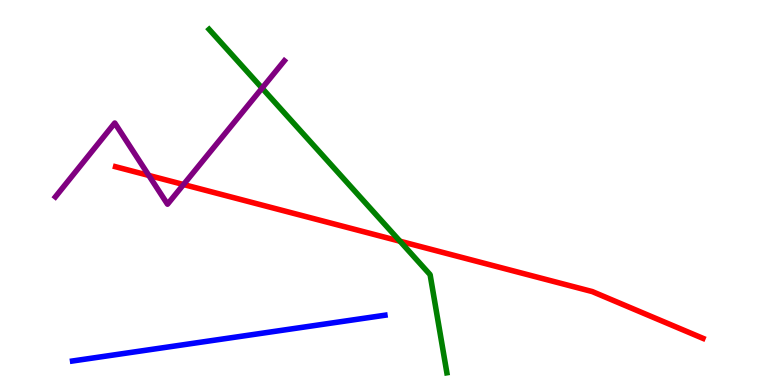[{'lines': ['blue', 'red'], 'intersections': []}, {'lines': ['green', 'red'], 'intersections': [{'x': 5.16, 'y': 3.73}]}, {'lines': ['purple', 'red'], 'intersections': [{'x': 1.92, 'y': 5.44}, {'x': 2.37, 'y': 5.21}]}, {'lines': ['blue', 'green'], 'intersections': []}, {'lines': ['blue', 'purple'], 'intersections': []}, {'lines': ['green', 'purple'], 'intersections': [{'x': 3.38, 'y': 7.71}]}]